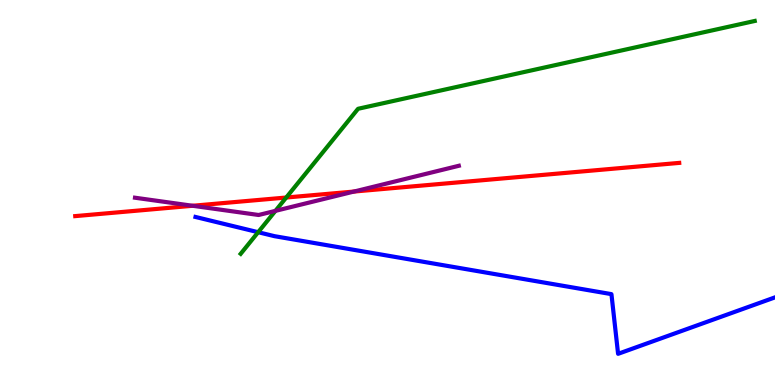[{'lines': ['blue', 'red'], 'intersections': []}, {'lines': ['green', 'red'], 'intersections': [{'x': 3.69, 'y': 4.87}]}, {'lines': ['purple', 'red'], 'intersections': [{'x': 2.49, 'y': 4.66}, {'x': 4.57, 'y': 5.02}]}, {'lines': ['blue', 'green'], 'intersections': [{'x': 3.33, 'y': 3.97}]}, {'lines': ['blue', 'purple'], 'intersections': []}, {'lines': ['green', 'purple'], 'intersections': [{'x': 3.55, 'y': 4.52}]}]